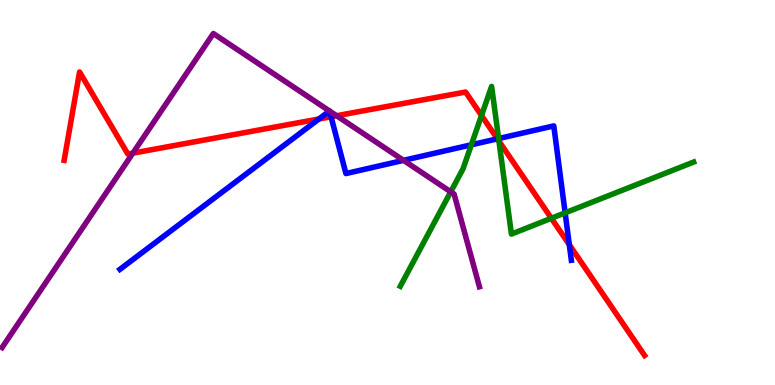[{'lines': ['blue', 'red'], 'intersections': [{'x': 4.12, 'y': 6.91}, {'x': 4.27, 'y': 6.97}, {'x': 6.42, 'y': 6.39}, {'x': 7.35, 'y': 3.64}]}, {'lines': ['green', 'red'], 'intersections': [{'x': 6.21, 'y': 7.0}, {'x': 6.44, 'y': 6.33}, {'x': 7.11, 'y': 4.33}]}, {'lines': ['purple', 'red'], 'intersections': [{'x': 1.71, 'y': 6.02}, {'x': 4.34, 'y': 6.99}]}, {'lines': ['blue', 'green'], 'intersections': [{'x': 6.08, 'y': 6.24}, {'x': 6.43, 'y': 6.4}, {'x': 7.29, 'y': 4.47}]}, {'lines': ['blue', 'purple'], 'intersections': [{'x': 4.25, 'y': 7.12}, {'x': 4.25, 'y': 7.12}, {'x': 5.21, 'y': 5.84}]}, {'lines': ['green', 'purple'], 'intersections': [{'x': 5.82, 'y': 5.02}]}]